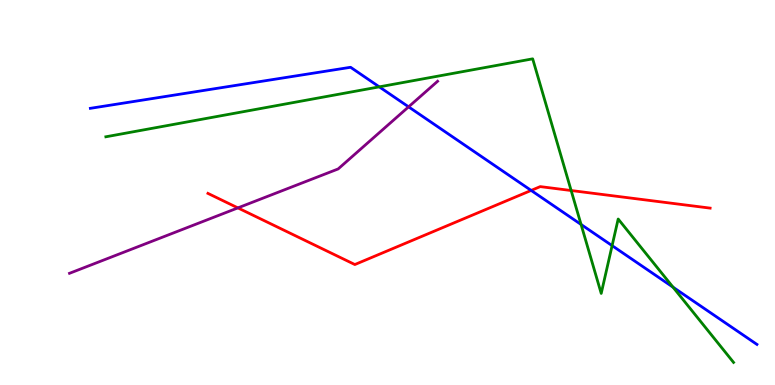[{'lines': ['blue', 'red'], 'intersections': [{'x': 6.85, 'y': 5.05}]}, {'lines': ['green', 'red'], 'intersections': [{'x': 7.37, 'y': 5.05}]}, {'lines': ['purple', 'red'], 'intersections': [{'x': 3.07, 'y': 4.6}]}, {'lines': ['blue', 'green'], 'intersections': [{'x': 4.89, 'y': 7.74}, {'x': 7.5, 'y': 4.17}, {'x': 7.9, 'y': 3.62}, {'x': 8.68, 'y': 2.54}]}, {'lines': ['blue', 'purple'], 'intersections': [{'x': 5.27, 'y': 7.22}]}, {'lines': ['green', 'purple'], 'intersections': []}]